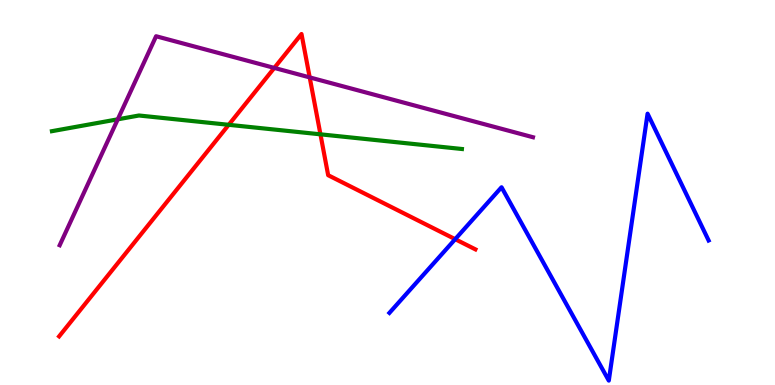[{'lines': ['blue', 'red'], 'intersections': [{'x': 5.87, 'y': 3.79}]}, {'lines': ['green', 'red'], 'intersections': [{'x': 2.95, 'y': 6.76}, {'x': 4.13, 'y': 6.51}]}, {'lines': ['purple', 'red'], 'intersections': [{'x': 3.54, 'y': 8.24}, {'x': 4.0, 'y': 7.99}]}, {'lines': ['blue', 'green'], 'intersections': []}, {'lines': ['blue', 'purple'], 'intersections': []}, {'lines': ['green', 'purple'], 'intersections': [{'x': 1.52, 'y': 6.9}]}]